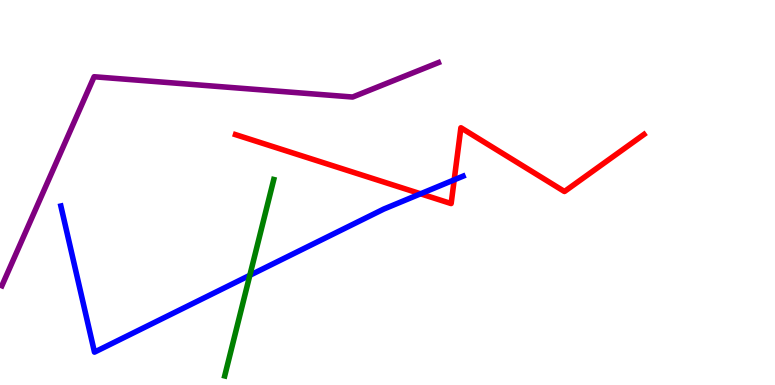[{'lines': ['blue', 'red'], 'intersections': [{'x': 5.43, 'y': 4.97}, {'x': 5.86, 'y': 5.33}]}, {'lines': ['green', 'red'], 'intersections': []}, {'lines': ['purple', 'red'], 'intersections': []}, {'lines': ['blue', 'green'], 'intersections': [{'x': 3.22, 'y': 2.85}]}, {'lines': ['blue', 'purple'], 'intersections': []}, {'lines': ['green', 'purple'], 'intersections': []}]